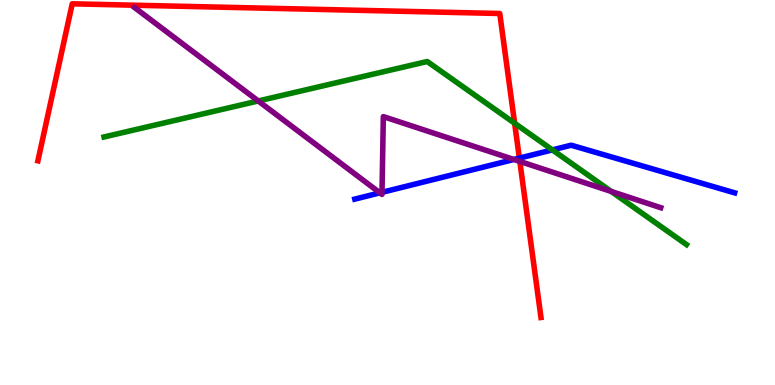[{'lines': ['blue', 'red'], 'intersections': [{'x': 6.7, 'y': 5.89}]}, {'lines': ['green', 'red'], 'intersections': [{'x': 6.64, 'y': 6.8}]}, {'lines': ['purple', 'red'], 'intersections': [{'x': 6.71, 'y': 5.81}]}, {'lines': ['blue', 'green'], 'intersections': [{'x': 7.13, 'y': 6.11}]}, {'lines': ['blue', 'purple'], 'intersections': [{'x': 4.9, 'y': 4.99}, {'x': 4.93, 'y': 5.0}, {'x': 6.63, 'y': 5.86}]}, {'lines': ['green', 'purple'], 'intersections': [{'x': 3.33, 'y': 7.38}, {'x': 7.89, 'y': 5.03}]}]